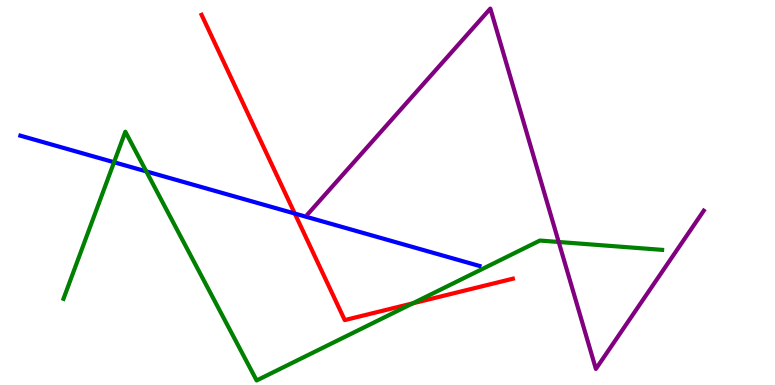[{'lines': ['blue', 'red'], 'intersections': [{'x': 3.8, 'y': 4.45}]}, {'lines': ['green', 'red'], 'intersections': [{'x': 5.33, 'y': 2.12}]}, {'lines': ['purple', 'red'], 'intersections': []}, {'lines': ['blue', 'green'], 'intersections': [{'x': 1.47, 'y': 5.79}, {'x': 1.89, 'y': 5.55}]}, {'lines': ['blue', 'purple'], 'intersections': []}, {'lines': ['green', 'purple'], 'intersections': [{'x': 7.21, 'y': 3.71}]}]